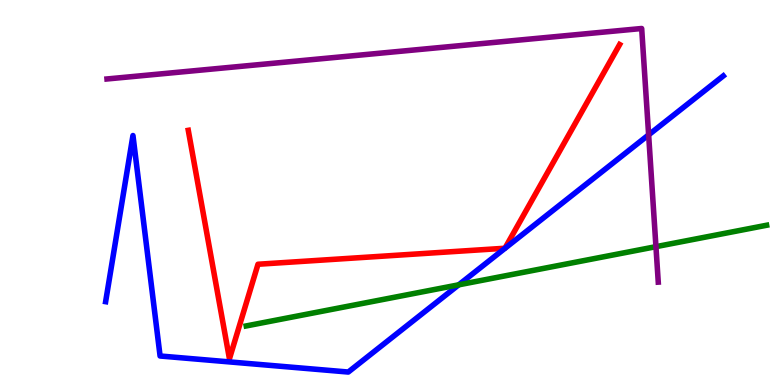[{'lines': ['blue', 'red'], 'intersections': []}, {'lines': ['green', 'red'], 'intersections': []}, {'lines': ['purple', 'red'], 'intersections': []}, {'lines': ['blue', 'green'], 'intersections': [{'x': 5.92, 'y': 2.6}]}, {'lines': ['blue', 'purple'], 'intersections': [{'x': 8.37, 'y': 6.5}]}, {'lines': ['green', 'purple'], 'intersections': [{'x': 8.46, 'y': 3.59}]}]